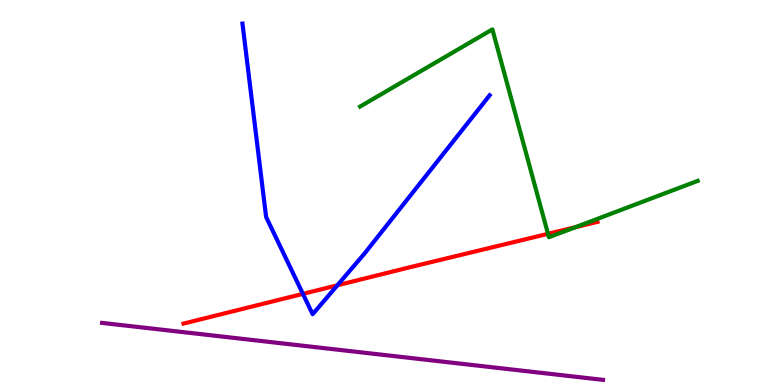[{'lines': ['blue', 'red'], 'intersections': [{'x': 3.91, 'y': 2.37}, {'x': 4.35, 'y': 2.59}]}, {'lines': ['green', 'red'], 'intersections': [{'x': 7.07, 'y': 3.93}, {'x': 7.43, 'y': 4.1}]}, {'lines': ['purple', 'red'], 'intersections': []}, {'lines': ['blue', 'green'], 'intersections': []}, {'lines': ['blue', 'purple'], 'intersections': []}, {'lines': ['green', 'purple'], 'intersections': []}]